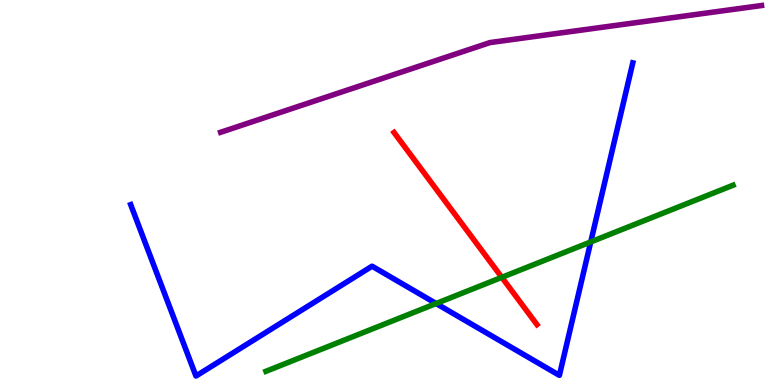[{'lines': ['blue', 'red'], 'intersections': []}, {'lines': ['green', 'red'], 'intersections': [{'x': 6.48, 'y': 2.8}]}, {'lines': ['purple', 'red'], 'intersections': []}, {'lines': ['blue', 'green'], 'intersections': [{'x': 5.63, 'y': 2.12}, {'x': 7.62, 'y': 3.72}]}, {'lines': ['blue', 'purple'], 'intersections': []}, {'lines': ['green', 'purple'], 'intersections': []}]